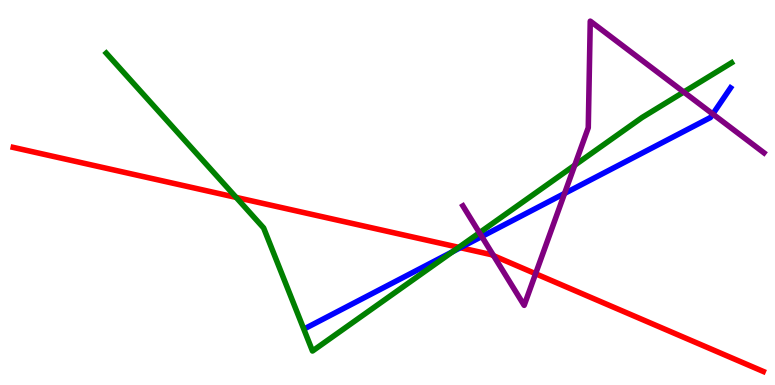[{'lines': ['blue', 'red'], 'intersections': [{'x': 5.94, 'y': 3.57}]}, {'lines': ['green', 'red'], 'intersections': [{'x': 3.05, 'y': 4.87}, {'x': 5.92, 'y': 3.58}]}, {'lines': ['purple', 'red'], 'intersections': [{'x': 6.37, 'y': 3.36}, {'x': 6.91, 'y': 2.89}]}, {'lines': ['blue', 'green'], 'intersections': [{'x': 5.84, 'y': 3.46}]}, {'lines': ['blue', 'purple'], 'intersections': [{'x': 6.22, 'y': 3.86}, {'x': 7.28, 'y': 4.98}, {'x': 9.2, 'y': 7.04}]}, {'lines': ['green', 'purple'], 'intersections': [{'x': 6.19, 'y': 3.96}, {'x': 7.42, 'y': 5.71}, {'x': 8.82, 'y': 7.61}]}]